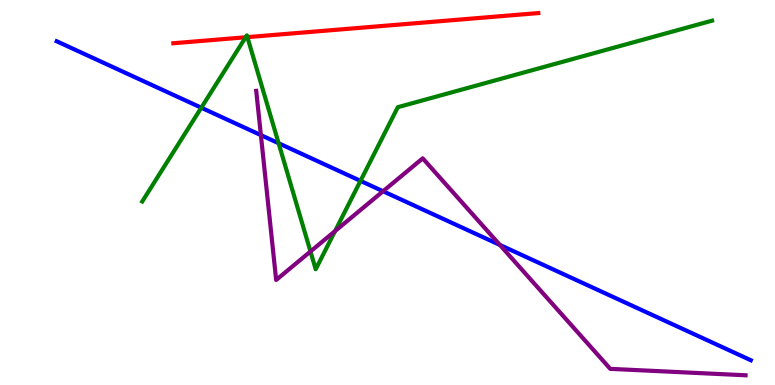[{'lines': ['blue', 'red'], 'intersections': []}, {'lines': ['green', 'red'], 'intersections': [{'x': 3.17, 'y': 9.03}, {'x': 3.19, 'y': 9.04}]}, {'lines': ['purple', 'red'], 'intersections': []}, {'lines': ['blue', 'green'], 'intersections': [{'x': 2.6, 'y': 7.2}, {'x': 3.6, 'y': 6.28}, {'x': 4.65, 'y': 5.3}]}, {'lines': ['blue', 'purple'], 'intersections': [{'x': 3.37, 'y': 6.49}, {'x': 4.94, 'y': 5.03}, {'x': 6.45, 'y': 3.64}]}, {'lines': ['green', 'purple'], 'intersections': [{'x': 4.01, 'y': 3.47}, {'x': 4.32, 'y': 4.0}]}]